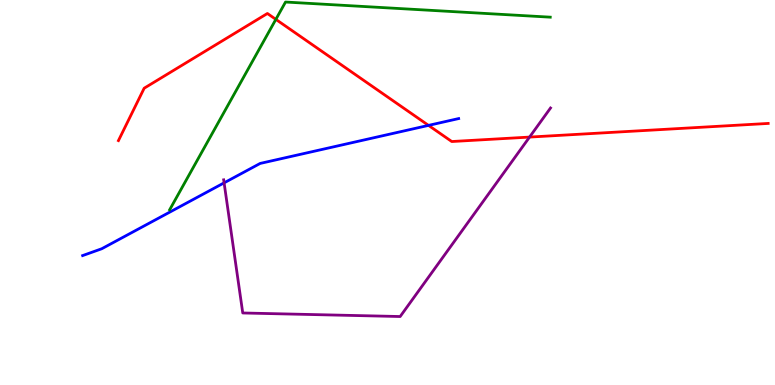[{'lines': ['blue', 'red'], 'intersections': [{'x': 5.53, 'y': 6.74}]}, {'lines': ['green', 'red'], 'intersections': [{'x': 3.56, 'y': 9.5}]}, {'lines': ['purple', 'red'], 'intersections': [{'x': 6.83, 'y': 6.44}]}, {'lines': ['blue', 'green'], 'intersections': []}, {'lines': ['blue', 'purple'], 'intersections': [{'x': 2.89, 'y': 5.25}]}, {'lines': ['green', 'purple'], 'intersections': []}]